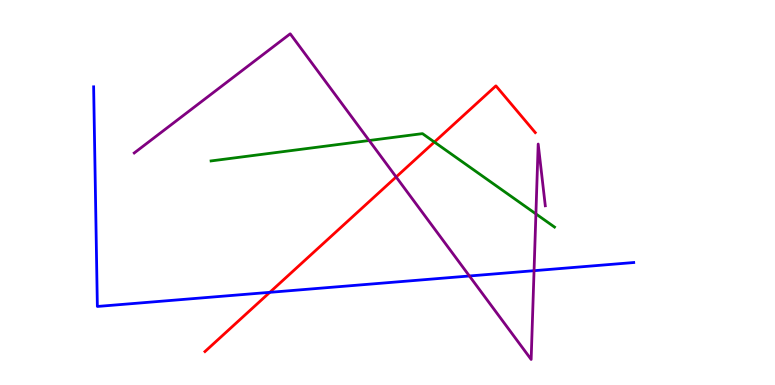[{'lines': ['blue', 'red'], 'intersections': [{'x': 3.48, 'y': 2.41}]}, {'lines': ['green', 'red'], 'intersections': [{'x': 5.6, 'y': 6.31}]}, {'lines': ['purple', 'red'], 'intersections': [{'x': 5.11, 'y': 5.4}]}, {'lines': ['blue', 'green'], 'intersections': []}, {'lines': ['blue', 'purple'], 'intersections': [{'x': 6.06, 'y': 2.83}, {'x': 6.89, 'y': 2.97}]}, {'lines': ['green', 'purple'], 'intersections': [{'x': 4.76, 'y': 6.35}, {'x': 6.91, 'y': 4.44}]}]